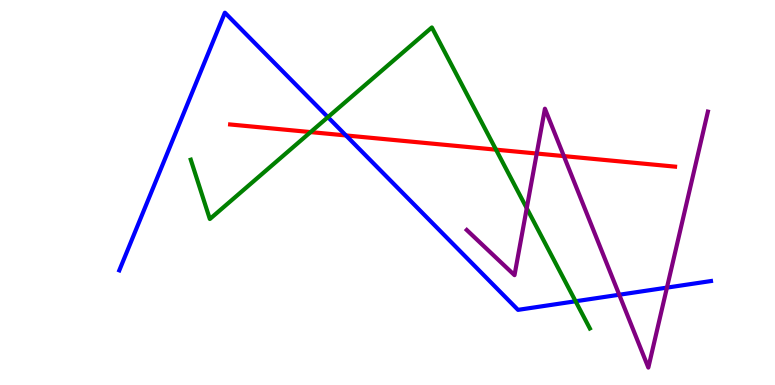[{'lines': ['blue', 'red'], 'intersections': [{'x': 4.46, 'y': 6.48}]}, {'lines': ['green', 'red'], 'intersections': [{'x': 4.01, 'y': 6.57}, {'x': 6.4, 'y': 6.11}]}, {'lines': ['purple', 'red'], 'intersections': [{'x': 6.93, 'y': 6.01}, {'x': 7.28, 'y': 5.95}]}, {'lines': ['blue', 'green'], 'intersections': [{'x': 4.23, 'y': 6.96}, {'x': 7.43, 'y': 2.17}]}, {'lines': ['blue', 'purple'], 'intersections': [{'x': 7.99, 'y': 2.34}, {'x': 8.61, 'y': 2.53}]}, {'lines': ['green', 'purple'], 'intersections': [{'x': 6.8, 'y': 4.59}]}]